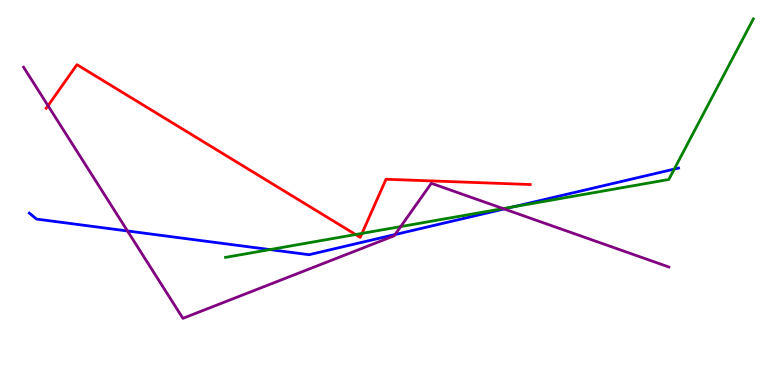[{'lines': ['blue', 'red'], 'intersections': []}, {'lines': ['green', 'red'], 'intersections': [{'x': 4.59, 'y': 3.91}, {'x': 4.67, 'y': 3.94}]}, {'lines': ['purple', 'red'], 'intersections': [{'x': 0.62, 'y': 7.25}]}, {'lines': ['blue', 'green'], 'intersections': [{'x': 3.48, 'y': 3.52}, {'x': 6.63, 'y': 4.63}, {'x': 8.7, 'y': 5.61}]}, {'lines': ['blue', 'purple'], 'intersections': [{'x': 1.65, 'y': 4.0}, {'x': 5.1, 'y': 3.91}, {'x': 6.51, 'y': 4.57}]}, {'lines': ['green', 'purple'], 'intersections': [{'x': 5.17, 'y': 4.11}, {'x': 6.49, 'y': 4.58}]}]